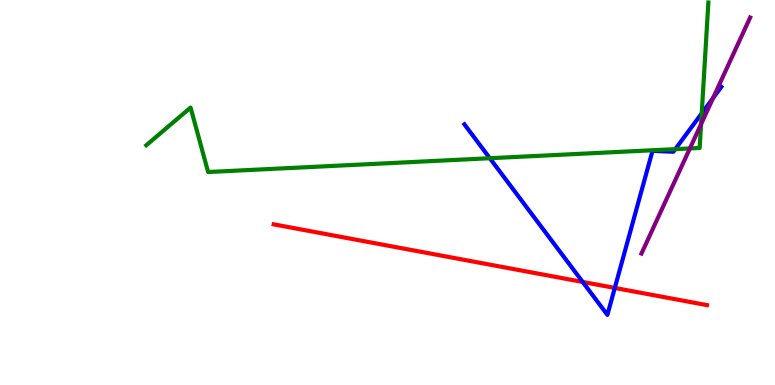[{'lines': ['blue', 'red'], 'intersections': [{'x': 7.52, 'y': 2.68}, {'x': 7.93, 'y': 2.52}]}, {'lines': ['green', 'red'], 'intersections': []}, {'lines': ['purple', 'red'], 'intersections': []}, {'lines': ['blue', 'green'], 'intersections': [{'x': 6.32, 'y': 5.89}, {'x': 8.71, 'y': 6.13}, {'x': 9.05, 'y': 7.06}]}, {'lines': ['blue', 'purple'], 'intersections': [{'x': 9.2, 'y': 7.45}]}, {'lines': ['green', 'purple'], 'intersections': [{'x': 8.9, 'y': 6.14}, {'x': 9.05, 'y': 6.78}]}]